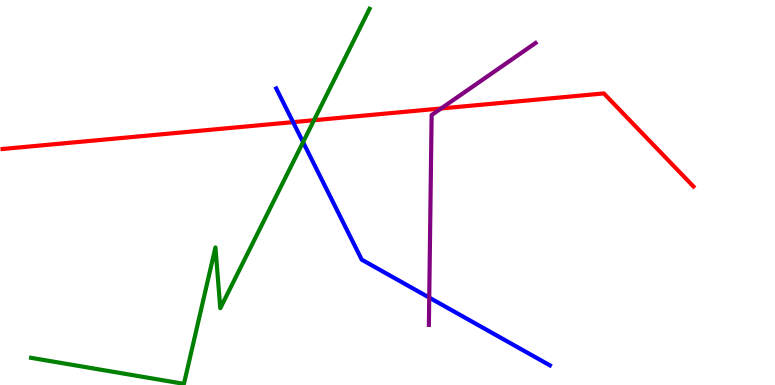[{'lines': ['blue', 'red'], 'intersections': [{'x': 3.78, 'y': 6.83}]}, {'lines': ['green', 'red'], 'intersections': [{'x': 4.05, 'y': 6.88}]}, {'lines': ['purple', 'red'], 'intersections': [{'x': 5.69, 'y': 7.18}]}, {'lines': ['blue', 'green'], 'intersections': [{'x': 3.91, 'y': 6.31}]}, {'lines': ['blue', 'purple'], 'intersections': [{'x': 5.54, 'y': 2.27}]}, {'lines': ['green', 'purple'], 'intersections': []}]